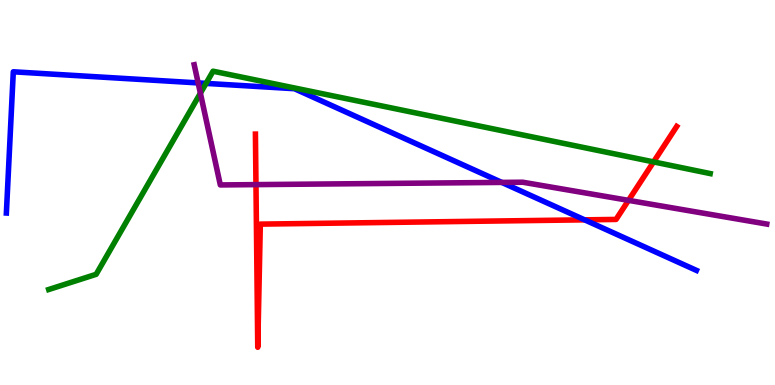[{'lines': ['blue', 'red'], 'intersections': [{'x': 7.54, 'y': 4.29}]}, {'lines': ['green', 'red'], 'intersections': [{'x': 8.43, 'y': 5.79}]}, {'lines': ['purple', 'red'], 'intersections': [{'x': 3.3, 'y': 5.2}, {'x': 8.11, 'y': 4.8}]}, {'lines': ['blue', 'green'], 'intersections': [{'x': 2.66, 'y': 7.83}]}, {'lines': ['blue', 'purple'], 'intersections': [{'x': 2.56, 'y': 7.85}, {'x': 6.47, 'y': 5.26}]}, {'lines': ['green', 'purple'], 'intersections': [{'x': 2.59, 'y': 7.58}]}]